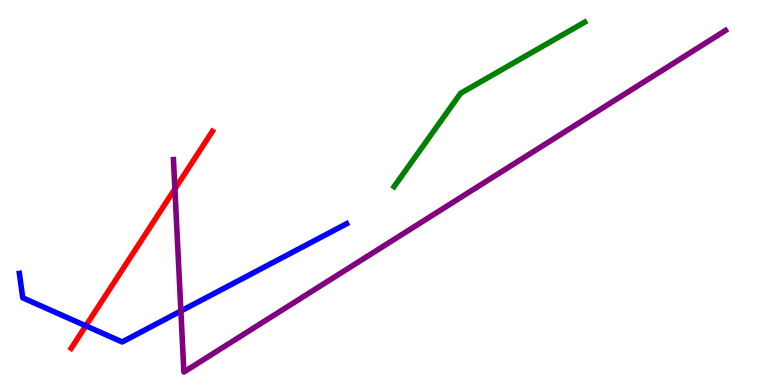[{'lines': ['blue', 'red'], 'intersections': [{'x': 1.11, 'y': 1.54}]}, {'lines': ['green', 'red'], 'intersections': []}, {'lines': ['purple', 'red'], 'intersections': [{'x': 2.26, 'y': 5.09}]}, {'lines': ['blue', 'green'], 'intersections': []}, {'lines': ['blue', 'purple'], 'intersections': [{'x': 2.33, 'y': 1.92}]}, {'lines': ['green', 'purple'], 'intersections': []}]